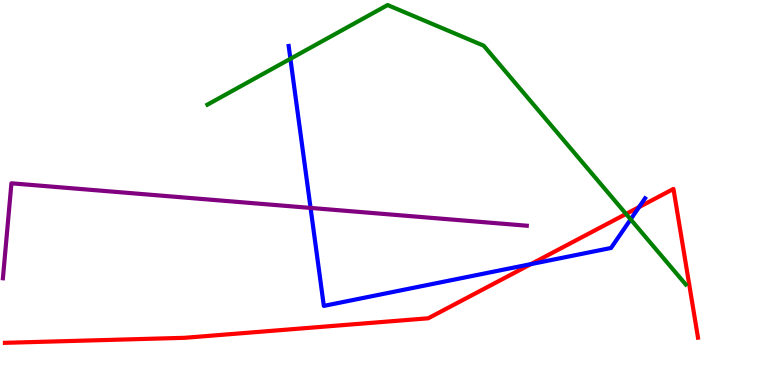[{'lines': ['blue', 'red'], 'intersections': [{'x': 6.85, 'y': 3.14}, {'x': 8.25, 'y': 4.62}]}, {'lines': ['green', 'red'], 'intersections': [{'x': 8.08, 'y': 4.44}]}, {'lines': ['purple', 'red'], 'intersections': []}, {'lines': ['blue', 'green'], 'intersections': [{'x': 3.75, 'y': 8.47}, {'x': 8.14, 'y': 4.3}]}, {'lines': ['blue', 'purple'], 'intersections': [{'x': 4.01, 'y': 4.6}]}, {'lines': ['green', 'purple'], 'intersections': []}]